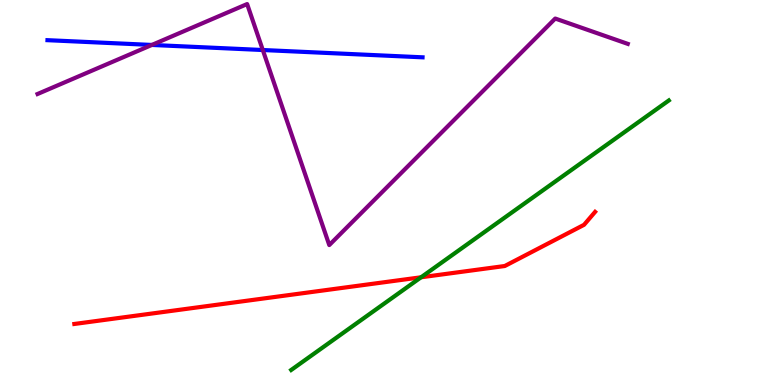[{'lines': ['blue', 'red'], 'intersections': []}, {'lines': ['green', 'red'], 'intersections': [{'x': 5.43, 'y': 2.8}]}, {'lines': ['purple', 'red'], 'intersections': []}, {'lines': ['blue', 'green'], 'intersections': []}, {'lines': ['blue', 'purple'], 'intersections': [{'x': 1.96, 'y': 8.83}, {'x': 3.39, 'y': 8.7}]}, {'lines': ['green', 'purple'], 'intersections': []}]